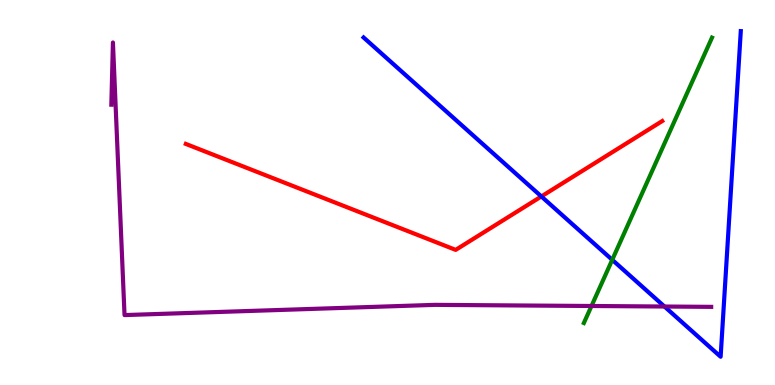[{'lines': ['blue', 'red'], 'intersections': [{'x': 6.99, 'y': 4.9}]}, {'lines': ['green', 'red'], 'intersections': []}, {'lines': ['purple', 'red'], 'intersections': []}, {'lines': ['blue', 'green'], 'intersections': [{'x': 7.9, 'y': 3.25}]}, {'lines': ['blue', 'purple'], 'intersections': [{'x': 8.57, 'y': 2.04}]}, {'lines': ['green', 'purple'], 'intersections': [{'x': 7.63, 'y': 2.05}]}]